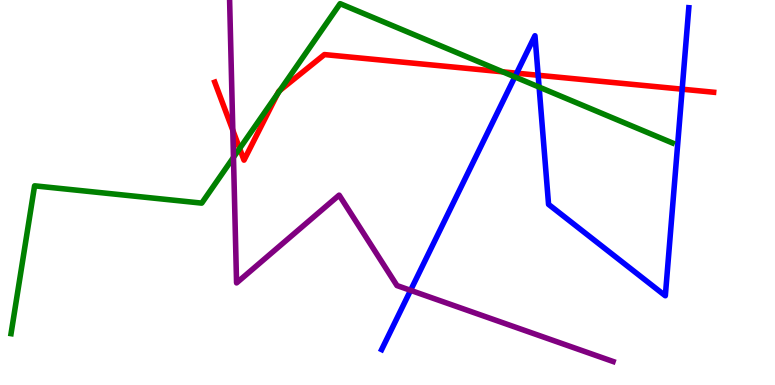[{'lines': ['blue', 'red'], 'intersections': [{'x': 6.67, 'y': 8.1}, {'x': 6.94, 'y': 8.05}, {'x': 8.8, 'y': 7.68}]}, {'lines': ['green', 'red'], 'intersections': [{'x': 3.09, 'y': 6.14}, {'x': 3.58, 'y': 7.56}, {'x': 3.61, 'y': 7.65}, {'x': 6.49, 'y': 8.13}]}, {'lines': ['purple', 'red'], 'intersections': [{'x': 3.0, 'y': 6.62}]}, {'lines': ['blue', 'green'], 'intersections': [{'x': 6.64, 'y': 8.0}, {'x': 6.96, 'y': 7.74}]}, {'lines': ['blue', 'purple'], 'intersections': [{'x': 5.3, 'y': 2.46}]}, {'lines': ['green', 'purple'], 'intersections': [{'x': 3.01, 'y': 5.91}]}]